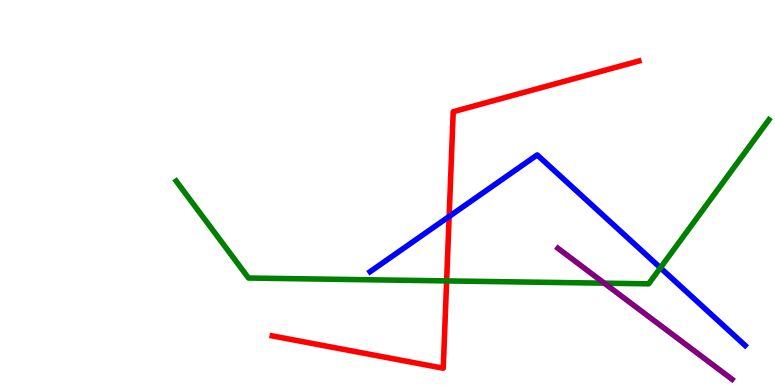[{'lines': ['blue', 'red'], 'intersections': [{'x': 5.8, 'y': 4.38}]}, {'lines': ['green', 'red'], 'intersections': [{'x': 5.76, 'y': 2.7}]}, {'lines': ['purple', 'red'], 'intersections': []}, {'lines': ['blue', 'green'], 'intersections': [{'x': 8.52, 'y': 3.04}]}, {'lines': ['blue', 'purple'], 'intersections': []}, {'lines': ['green', 'purple'], 'intersections': [{'x': 7.8, 'y': 2.64}]}]